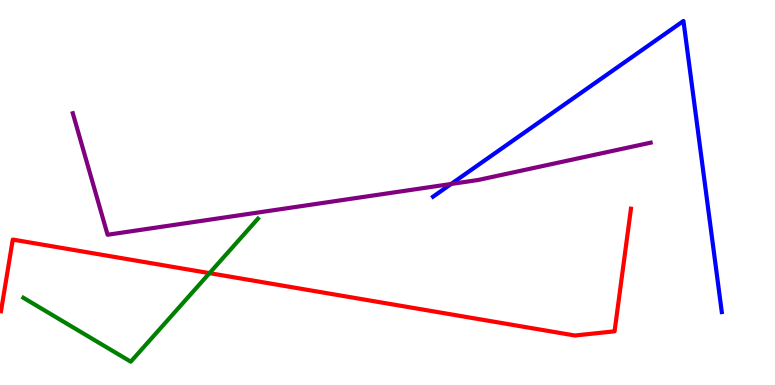[{'lines': ['blue', 'red'], 'intersections': []}, {'lines': ['green', 'red'], 'intersections': [{'x': 2.7, 'y': 2.91}]}, {'lines': ['purple', 'red'], 'intersections': []}, {'lines': ['blue', 'green'], 'intersections': []}, {'lines': ['blue', 'purple'], 'intersections': [{'x': 5.82, 'y': 5.22}]}, {'lines': ['green', 'purple'], 'intersections': []}]